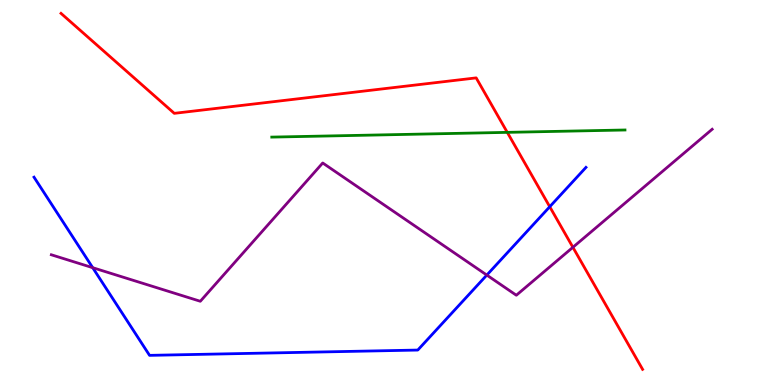[{'lines': ['blue', 'red'], 'intersections': [{'x': 7.09, 'y': 4.63}]}, {'lines': ['green', 'red'], 'intersections': [{'x': 6.55, 'y': 6.56}]}, {'lines': ['purple', 'red'], 'intersections': [{'x': 7.39, 'y': 3.58}]}, {'lines': ['blue', 'green'], 'intersections': []}, {'lines': ['blue', 'purple'], 'intersections': [{'x': 1.2, 'y': 3.05}, {'x': 6.28, 'y': 2.86}]}, {'lines': ['green', 'purple'], 'intersections': []}]